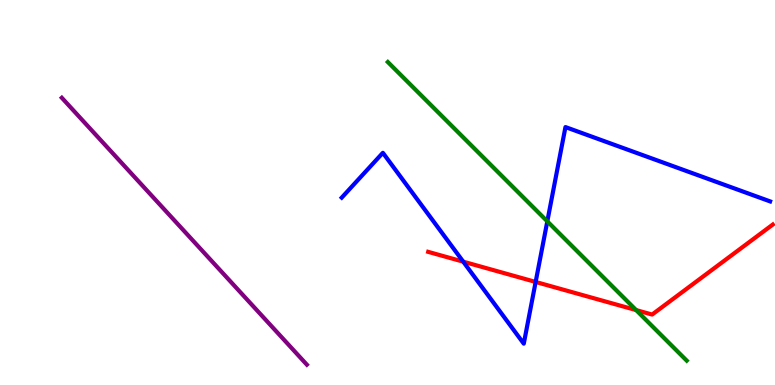[{'lines': ['blue', 'red'], 'intersections': [{'x': 5.98, 'y': 3.2}, {'x': 6.91, 'y': 2.68}]}, {'lines': ['green', 'red'], 'intersections': [{'x': 8.21, 'y': 1.95}]}, {'lines': ['purple', 'red'], 'intersections': []}, {'lines': ['blue', 'green'], 'intersections': [{'x': 7.06, 'y': 4.25}]}, {'lines': ['blue', 'purple'], 'intersections': []}, {'lines': ['green', 'purple'], 'intersections': []}]